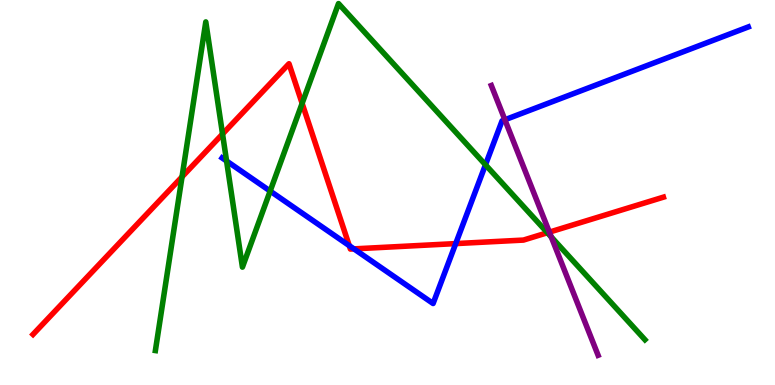[{'lines': ['blue', 'red'], 'intersections': [{'x': 4.51, 'y': 3.62}, {'x': 4.57, 'y': 3.54}, {'x': 5.88, 'y': 3.67}]}, {'lines': ['green', 'red'], 'intersections': [{'x': 2.35, 'y': 5.41}, {'x': 2.87, 'y': 6.52}, {'x': 3.9, 'y': 7.31}, {'x': 7.06, 'y': 3.95}]}, {'lines': ['purple', 'red'], 'intersections': [{'x': 7.09, 'y': 3.97}]}, {'lines': ['blue', 'green'], 'intersections': [{'x': 2.92, 'y': 5.82}, {'x': 3.49, 'y': 5.04}, {'x': 6.26, 'y': 5.72}]}, {'lines': ['blue', 'purple'], 'intersections': [{'x': 6.51, 'y': 6.89}]}, {'lines': ['green', 'purple'], 'intersections': [{'x': 7.11, 'y': 3.84}]}]